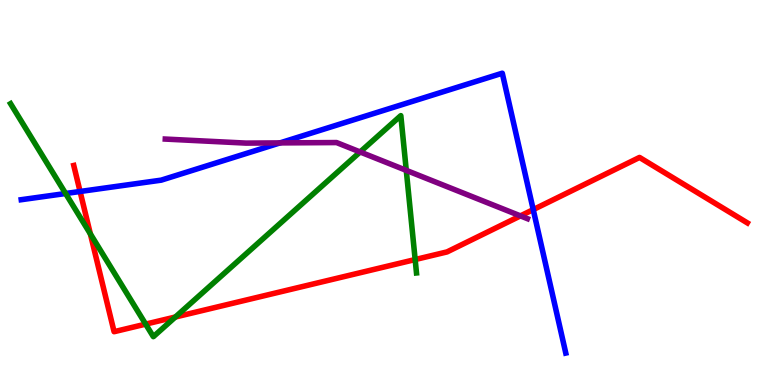[{'lines': ['blue', 'red'], 'intersections': [{'x': 1.03, 'y': 5.03}, {'x': 6.88, 'y': 4.56}]}, {'lines': ['green', 'red'], 'intersections': [{'x': 1.17, 'y': 3.92}, {'x': 1.88, 'y': 1.58}, {'x': 2.26, 'y': 1.77}, {'x': 5.36, 'y': 3.26}]}, {'lines': ['purple', 'red'], 'intersections': [{'x': 6.72, 'y': 4.39}]}, {'lines': ['blue', 'green'], 'intersections': [{'x': 0.847, 'y': 4.97}]}, {'lines': ['blue', 'purple'], 'intersections': [{'x': 3.61, 'y': 6.29}]}, {'lines': ['green', 'purple'], 'intersections': [{'x': 4.65, 'y': 6.05}, {'x': 5.24, 'y': 5.57}]}]